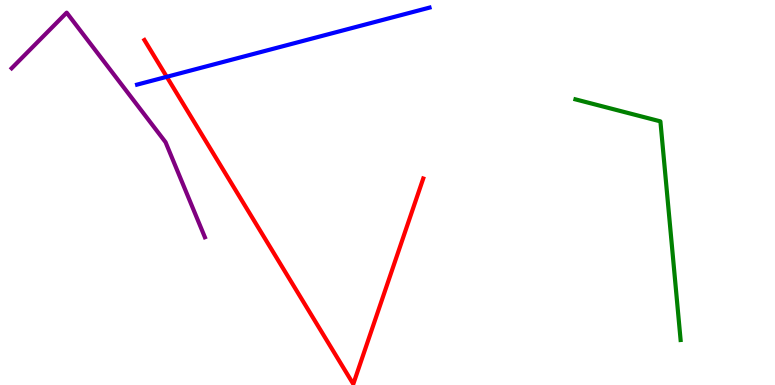[{'lines': ['blue', 'red'], 'intersections': [{'x': 2.15, 'y': 8.0}]}, {'lines': ['green', 'red'], 'intersections': []}, {'lines': ['purple', 'red'], 'intersections': []}, {'lines': ['blue', 'green'], 'intersections': []}, {'lines': ['blue', 'purple'], 'intersections': []}, {'lines': ['green', 'purple'], 'intersections': []}]